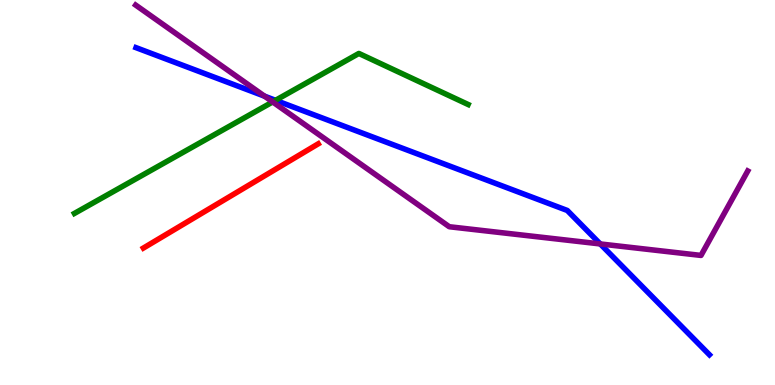[{'lines': ['blue', 'red'], 'intersections': []}, {'lines': ['green', 'red'], 'intersections': []}, {'lines': ['purple', 'red'], 'intersections': []}, {'lines': ['blue', 'green'], 'intersections': [{'x': 3.56, 'y': 7.39}]}, {'lines': ['blue', 'purple'], 'intersections': [{'x': 3.41, 'y': 7.5}, {'x': 7.75, 'y': 3.66}]}, {'lines': ['green', 'purple'], 'intersections': [{'x': 3.52, 'y': 7.35}]}]